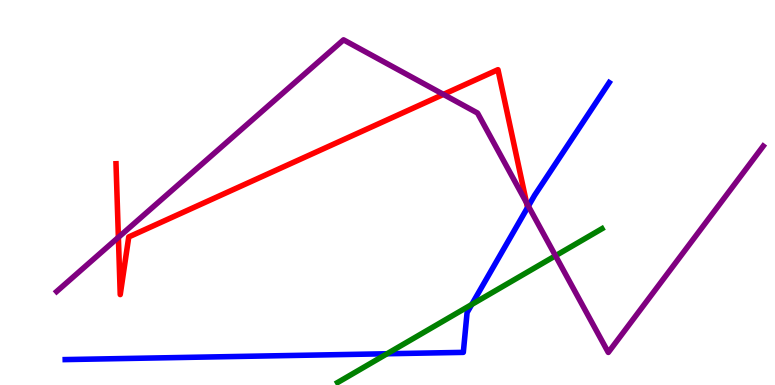[{'lines': ['blue', 'red'], 'intersections': []}, {'lines': ['green', 'red'], 'intersections': []}, {'lines': ['purple', 'red'], 'intersections': [{'x': 1.53, 'y': 3.84}, {'x': 5.72, 'y': 7.55}, {'x': 6.79, 'y': 4.74}]}, {'lines': ['blue', 'green'], 'intersections': [{'x': 4.99, 'y': 0.812}, {'x': 6.09, 'y': 2.09}]}, {'lines': ['blue', 'purple'], 'intersections': [{'x': 6.82, 'y': 4.65}]}, {'lines': ['green', 'purple'], 'intersections': [{'x': 7.17, 'y': 3.36}]}]